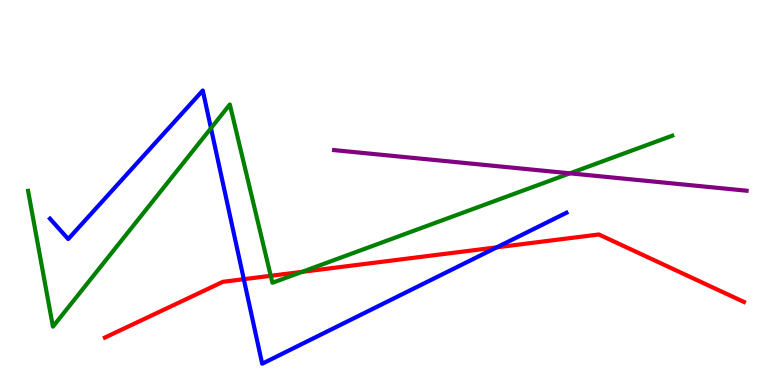[{'lines': ['blue', 'red'], 'intersections': [{'x': 3.15, 'y': 2.75}, {'x': 6.41, 'y': 3.58}]}, {'lines': ['green', 'red'], 'intersections': [{'x': 3.49, 'y': 2.84}, {'x': 3.9, 'y': 2.94}]}, {'lines': ['purple', 'red'], 'intersections': []}, {'lines': ['blue', 'green'], 'intersections': [{'x': 2.72, 'y': 6.67}]}, {'lines': ['blue', 'purple'], 'intersections': []}, {'lines': ['green', 'purple'], 'intersections': [{'x': 7.35, 'y': 5.5}]}]